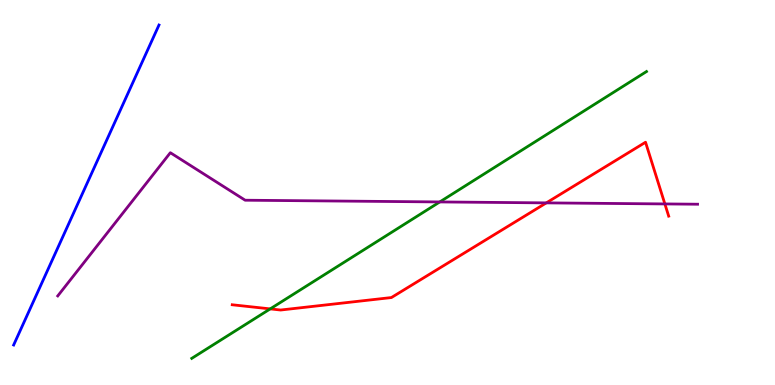[{'lines': ['blue', 'red'], 'intersections': []}, {'lines': ['green', 'red'], 'intersections': [{'x': 3.49, 'y': 1.98}]}, {'lines': ['purple', 'red'], 'intersections': [{'x': 7.05, 'y': 4.73}, {'x': 8.58, 'y': 4.7}]}, {'lines': ['blue', 'green'], 'intersections': []}, {'lines': ['blue', 'purple'], 'intersections': []}, {'lines': ['green', 'purple'], 'intersections': [{'x': 5.67, 'y': 4.75}]}]